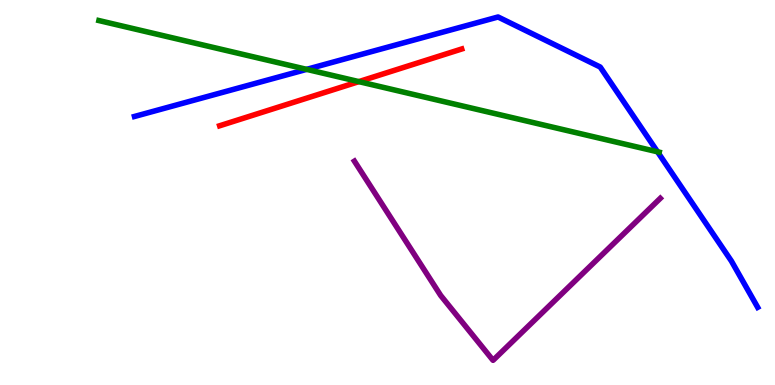[{'lines': ['blue', 'red'], 'intersections': []}, {'lines': ['green', 'red'], 'intersections': [{'x': 4.63, 'y': 7.88}]}, {'lines': ['purple', 'red'], 'intersections': []}, {'lines': ['blue', 'green'], 'intersections': [{'x': 3.96, 'y': 8.2}, {'x': 8.48, 'y': 6.06}]}, {'lines': ['blue', 'purple'], 'intersections': []}, {'lines': ['green', 'purple'], 'intersections': []}]